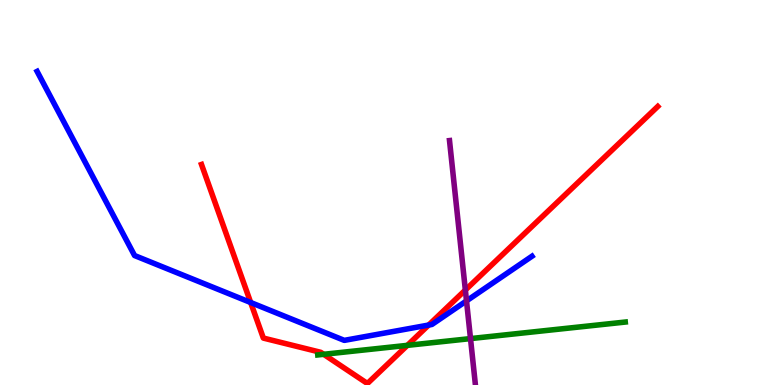[{'lines': ['blue', 'red'], 'intersections': [{'x': 3.23, 'y': 2.14}, {'x': 5.53, 'y': 1.56}]}, {'lines': ['green', 'red'], 'intersections': [{'x': 4.18, 'y': 0.797}, {'x': 5.26, 'y': 1.03}]}, {'lines': ['purple', 'red'], 'intersections': [{'x': 6.0, 'y': 2.47}]}, {'lines': ['blue', 'green'], 'intersections': []}, {'lines': ['blue', 'purple'], 'intersections': [{'x': 6.02, 'y': 2.18}]}, {'lines': ['green', 'purple'], 'intersections': [{'x': 6.07, 'y': 1.21}]}]